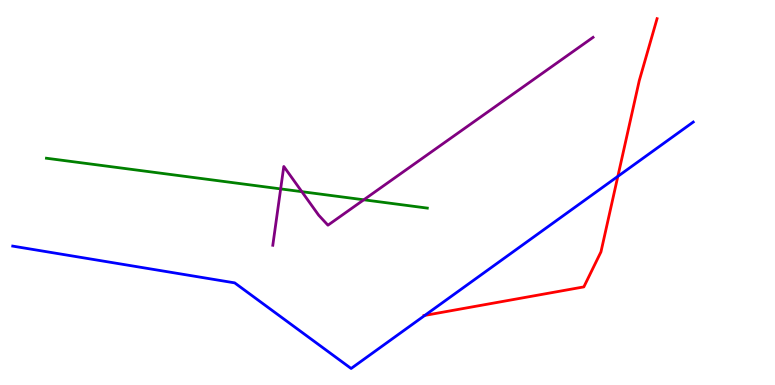[{'lines': ['blue', 'red'], 'intersections': [{'x': 5.48, 'y': 1.81}, {'x': 7.97, 'y': 5.42}]}, {'lines': ['green', 'red'], 'intersections': []}, {'lines': ['purple', 'red'], 'intersections': []}, {'lines': ['blue', 'green'], 'intersections': []}, {'lines': ['blue', 'purple'], 'intersections': []}, {'lines': ['green', 'purple'], 'intersections': [{'x': 3.62, 'y': 5.09}, {'x': 3.89, 'y': 5.02}, {'x': 4.69, 'y': 4.81}]}]